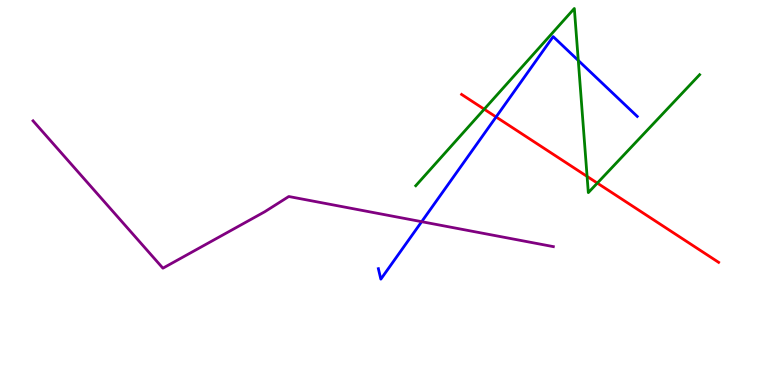[{'lines': ['blue', 'red'], 'intersections': [{'x': 6.4, 'y': 6.96}]}, {'lines': ['green', 'red'], 'intersections': [{'x': 6.25, 'y': 7.16}, {'x': 7.58, 'y': 5.42}, {'x': 7.71, 'y': 5.24}]}, {'lines': ['purple', 'red'], 'intersections': []}, {'lines': ['blue', 'green'], 'intersections': [{'x': 7.46, 'y': 8.43}]}, {'lines': ['blue', 'purple'], 'intersections': [{'x': 5.44, 'y': 4.24}]}, {'lines': ['green', 'purple'], 'intersections': []}]